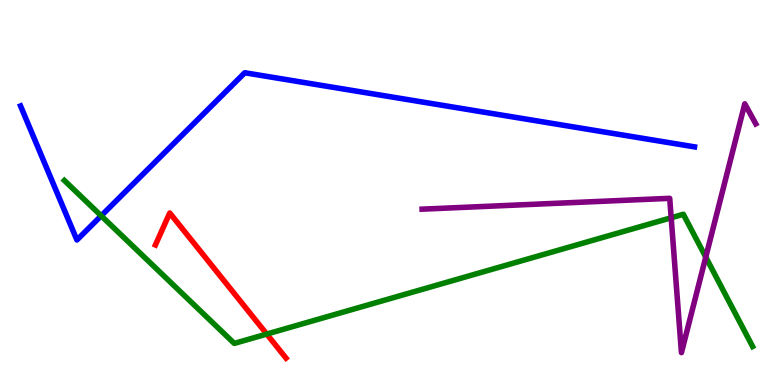[{'lines': ['blue', 'red'], 'intersections': []}, {'lines': ['green', 'red'], 'intersections': [{'x': 3.44, 'y': 1.32}]}, {'lines': ['purple', 'red'], 'intersections': []}, {'lines': ['blue', 'green'], 'intersections': [{'x': 1.31, 'y': 4.39}]}, {'lines': ['blue', 'purple'], 'intersections': []}, {'lines': ['green', 'purple'], 'intersections': [{'x': 8.66, 'y': 4.34}, {'x': 9.11, 'y': 3.32}]}]